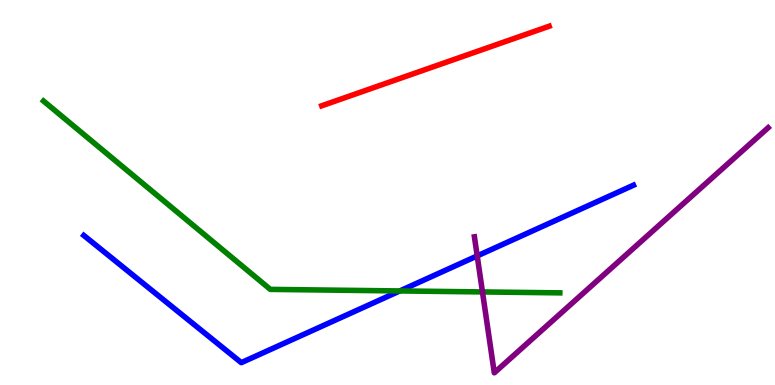[{'lines': ['blue', 'red'], 'intersections': []}, {'lines': ['green', 'red'], 'intersections': []}, {'lines': ['purple', 'red'], 'intersections': []}, {'lines': ['blue', 'green'], 'intersections': [{'x': 5.16, 'y': 2.44}]}, {'lines': ['blue', 'purple'], 'intersections': [{'x': 6.16, 'y': 3.35}]}, {'lines': ['green', 'purple'], 'intersections': [{'x': 6.23, 'y': 2.42}]}]